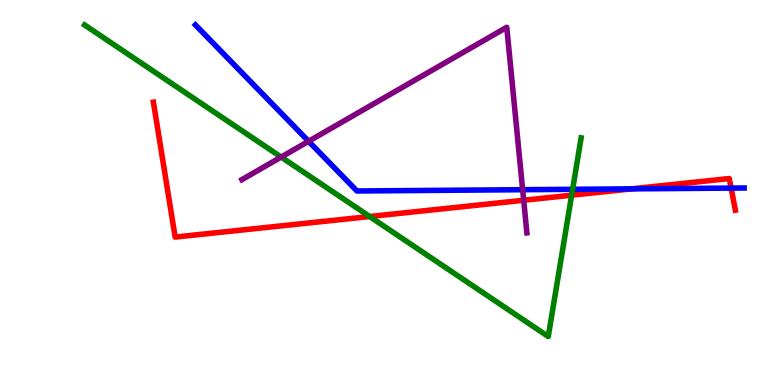[{'lines': ['blue', 'red'], 'intersections': [{'x': 8.15, 'y': 5.09}, {'x': 9.43, 'y': 5.11}]}, {'lines': ['green', 'red'], 'intersections': [{'x': 4.77, 'y': 4.38}, {'x': 7.38, 'y': 4.93}]}, {'lines': ['purple', 'red'], 'intersections': [{'x': 6.76, 'y': 4.8}]}, {'lines': ['blue', 'green'], 'intersections': [{'x': 7.39, 'y': 5.08}]}, {'lines': ['blue', 'purple'], 'intersections': [{'x': 3.98, 'y': 6.33}, {'x': 6.74, 'y': 5.07}]}, {'lines': ['green', 'purple'], 'intersections': [{'x': 3.63, 'y': 5.92}]}]